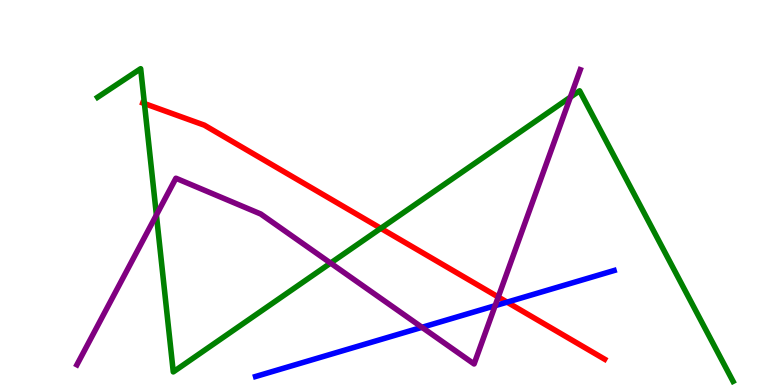[{'lines': ['blue', 'red'], 'intersections': [{'x': 6.54, 'y': 2.15}]}, {'lines': ['green', 'red'], 'intersections': [{'x': 1.86, 'y': 7.31}, {'x': 4.91, 'y': 4.07}]}, {'lines': ['purple', 'red'], 'intersections': [{'x': 6.43, 'y': 2.29}]}, {'lines': ['blue', 'green'], 'intersections': []}, {'lines': ['blue', 'purple'], 'intersections': [{'x': 5.44, 'y': 1.5}, {'x': 6.39, 'y': 2.06}]}, {'lines': ['green', 'purple'], 'intersections': [{'x': 2.02, 'y': 4.42}, {'x': 4.27, 'y': 3.17}, {'x': 7.36, 'y': 7.48}]}]